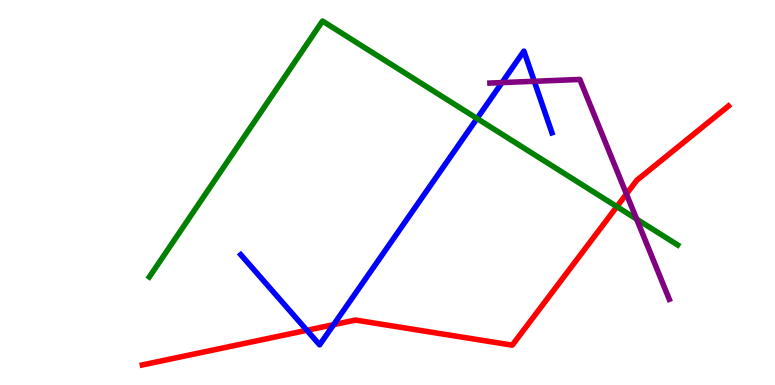[{'lines': ['blue', 'red'], 'intersections': [{'x': 3.96, 'y': 1.42}, {'x': 4.31, 'y': 1.57}]}, {'lines': ['green', 'red'], 'intersections': [{'x': 7.96, 'y': 4.63}]}, {'lines': ['purple', 'red'], 'intersections': [{'x': 8.08, 'y': 4.96}]}, {'lines': ['blue', 'green'], 'intersections': [{'x': 6.16, 'y': 6.92}]}, {'lines': ['blue', 'purple'], 'intersections': [{'x': 6.48, 'y': 7.86}, {'x': 6.89, 'y': 7.89}]}, {'lines': ['green', 'purple'], 'intersections': [{'x': 8.21, 'y': 4.31}]}]